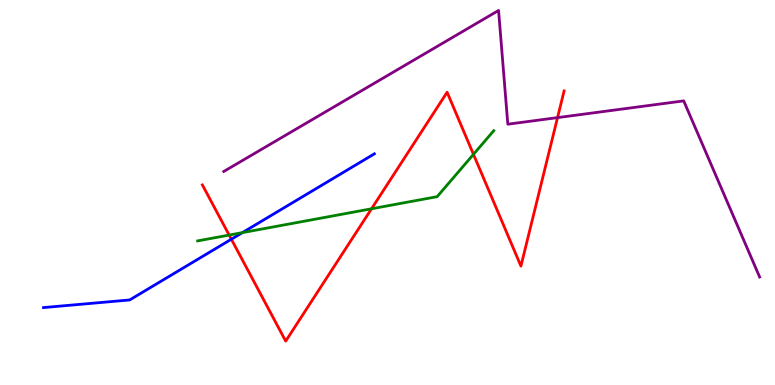[{'lines': ['blue', 'red'], 'intersections': [{'x': 2.99, 'y': 3.79}]}, {'lines': ['green', 'red'], 'intersections': [{'x': 2.96, 'y': 3.89}, {'x': 4.79, 'y': 4.58}, {'x': 6.11, 'y': 5.99}]}, {'lines': ['purple', 'red'], 'intersections': [{'x': 7.19, 'y': 6.95}]}, {'lines': ['blue', 'green'], 'intersections': [{'x': 3.13, 'y': 3.96}]}, {'lines': ['blue', 'purple'], 'intersections': []}, {'lines': ['green', 'purple'], 'intersections': []}]